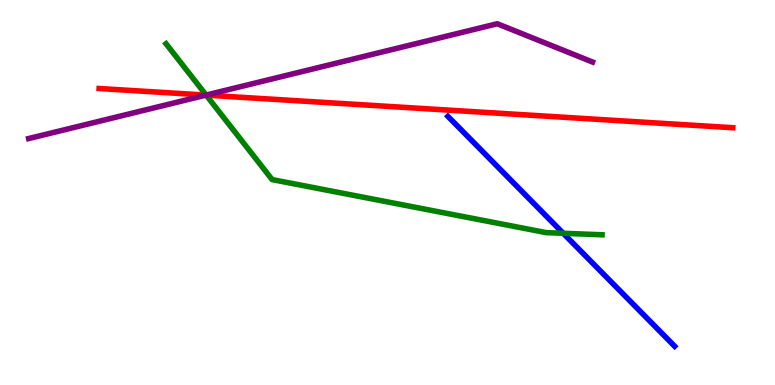[{'lines': ['blue', 'red'], 'intersections': []}, {'lines': ['green', 'red'], 'intersections': [{'x': 2.66, 'y': 7.53}]}, {'lines': ['purple', 'red'], 'intersections': [{'x': 2.66, 'y': 7.53}]}, {'lines': ['blue', 'green'], 'intersections': [{'x': 7.27, 'y': 3.94}]}, {'lines': ['blue', 'purple'], 'intersections': []}, {'lines': ['green', 'purple'], 'intersections': [{'x': 2.66, 'y': 7.53}]}]